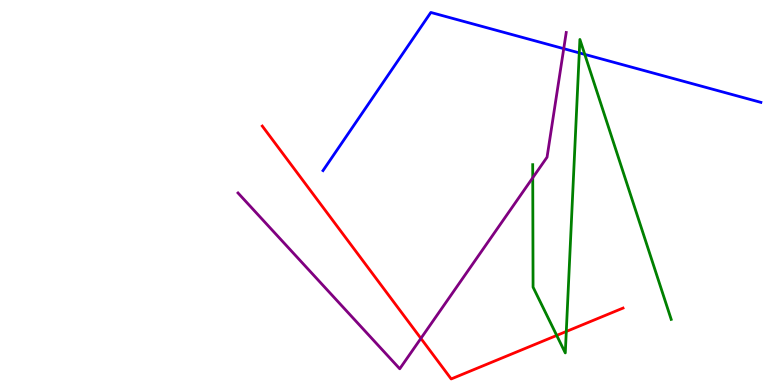[{'lines': ['blue', 'red'], 'intersections': []}, {'lines': ['green', 'red'], 'intersections': [{'x': 7.18, 'y': 1.29}, {'x': 7.31, 'y': 1.39}]}, {'lines': ['purple', 'red'], 'intersections': [{'x': 5.43, 'y': 1.21}]}, {'lines': ['blue', 'green'], 'intersections': [{'x': 7.47, 'y': 8.63}, {'x': 7.55, 'y': 8.59}]}, {'lines': ['blue', 'purple'], 'intersections': [{'x': 7.27, 'y': 8.74}]}, {'lines': ['green', 'purple'], 'intersections': [{'x': 6.87, 'y': 5.38}]}]